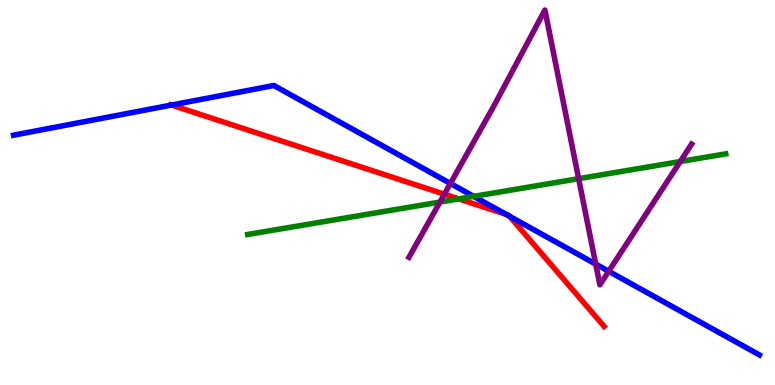[{'lines': ['blue', 'red'], 'intersections': [{'x': 2.21, 'y': 7.27}, {'x': 6.53, 'y': 4.43}, {'x': 6.58, 'y': 4.38}]}, {'lines': ['green', 'red'], 'intersections': [{'x': 5.92, 'y': 4.83}]}, {'lines': ['purple', 'red'], 'intersections': [{'x': 5.73, 'y': 4.96}]}, {'lines': ['blue', 'green'], 'intersections': [{'x': 6.11, 'y': 4.9}]}, {'lines': ['blue', 'purple'], 'intersections': [{'x': 5.81, 'y': 5.23}, {'x': 7.69, 'y': 3.14}, {'x': 7.85, 'y': 2.95}]}, {'lines': ['green', 'purple'], 'intersections': [{'x': 5.68, 'y': 4.75}, {'x': 7.47, 'y': 5.36}, {'x': 8.78, 'y': 5.8}]}]